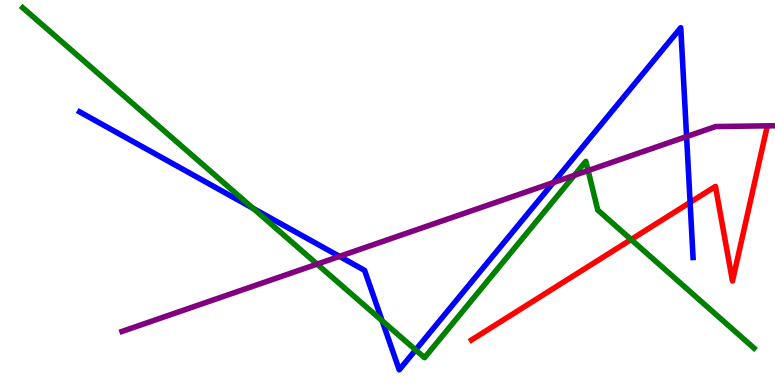[{'lines': ['blue', 'red'], 'intersections': [{'x': 8.9, 'y': 4.74}]}, {'lines': ['green', 'red'], 'intersections': [{'x': 8.14, 'y': 3.78}]}, {'lines': ['purple', 'red'], 'intersections': []}, {'lines': ['blue', 'green'], 'intersections': [{'x': 3.26, 'y': 4.59}, {'x': 4.93, 'y': 1.67}, {'x': 5.36, 'y': 0.911}]}, {'lines': ['blue', 'purple'], 'intersections': [{'x': 4.38, 'y': 3.34}, {'x': 7.14, 'y': 5.26}, {'x': 8.86, 'y': 6.45}]}, {'lines': ['green', 'purple'], 'intersections': [{'x': 4.09, 'y': 3.14}, {'x': 7.41, 'y': 5.45}, {'x': 7.59, 'y': 5.57}]}]